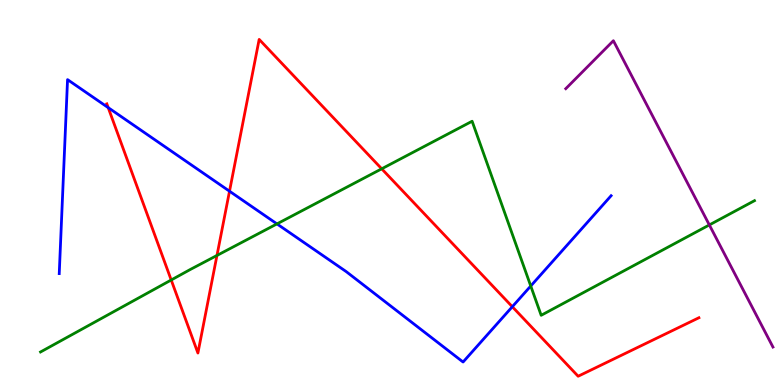[{'lines': ['blue', 'red'], 'intersections': [{'x': 1.4, 'y': 7.2}, {'x': 2.96, 'y': 5.03}, {'x': 6.61, 'y': 2.03}]}, {'lines': ['green', 'red'], 'intersections': [{'x': 2.21, 'y': 2.73}, {'x': 2.8, 'y': 3.36}, {'x': 4.93, 'y': 5.62}]}, {'lines': ['purple', 'red'], 'intersections': []}, {'lines': ['blue', 'green'], 'intersections': [{'x': 3.57, 'y': 4.18}, {'x': 6.85, 'y': 2.57}]}, {'lines': ['blue', 'purple'], 'intersections': []}, {'lines': ['green', 'purple'], 'intersections': [{'x': 9.15, 'y': 4.16}]}]